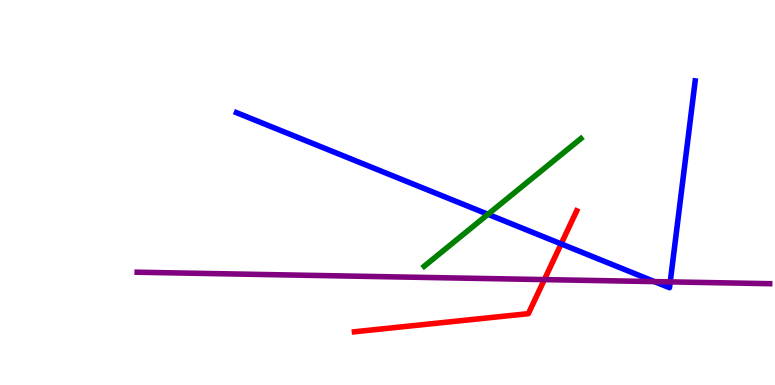[{'lines': ['blue', 'red'], 'intersections': [{'x': 7.24, 'y': 3.67}]}, {'lines': ['green', 'red'], 'intersections': []}, {'lines': ['purple', 'red'], 'intersections': [{'x': 7.02, 'y': 2.74}]}, {'lines': ['blue', 'green'], 'intersections': [{'x': 6.3, 'y': 4.43}]}, {'lines': ['blue', 'purple'], 'intersections': [{'x': 8.44, 'y': 2.69}, {'x': 8.65, 'y': 2.68}]}, {'lines': ['green', 'purple'], 'intersections': []}]